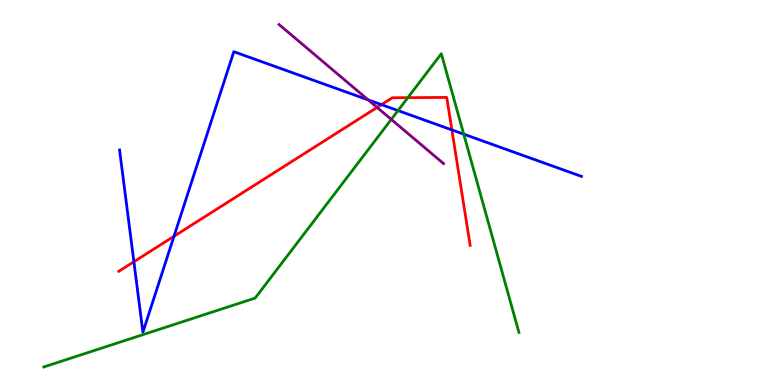[{'lines': ['blue', 'red'], 'intersections': [{'x': 1.73, 'y': 3.2}, {'x': 2.25, 'y': 3.86}, {'x': 4.92, 'y': 7.28}, {'x': 5.83, 'y': 6.63}]}, {'lines': ['green', 'red'], 'intersections': [{'x': 5.26, 'y': 7.46}]}, {'lines': ['purple', 'red'], 'intersections': [{'x': 4.87, 'y': 7.21}]}, {'lines': ['blue', 'green'], 'intersections': [{'x': 5.14, 'y': 7.13}, {'x': 5.98, 'y': 6.52}]}, {'lines': ['blue', 'purple'], 'intersections': [{'x': 4.75, 'y': 7.41}]}, {'lines': ['green', 'purple'], 'intersections': [{'x': 5.05, 'y': 6.9}]}]